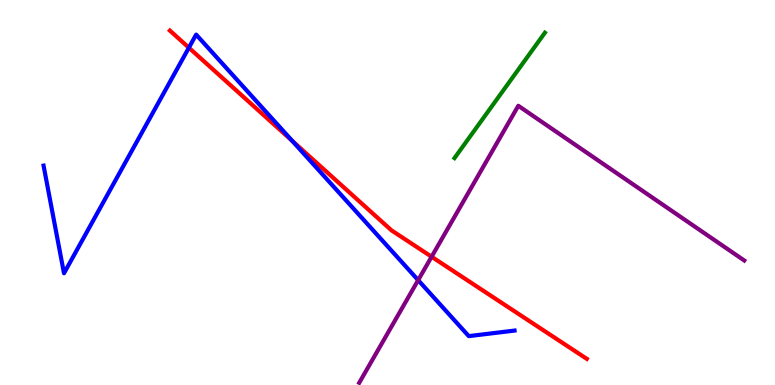[{'lines': ['blue', 'red'], 'intersections': [{'x': 2.44, 'y': 8.76}, {'x': 3.77, 'y': 6.34}]}, {'lines': ['green', 'red'], 'intersections': []}, {'lines': ['purple', 'red'], 'intersections': [{'x': 5.57, 'y': 3.33}]}, {'lines': ['blue', 'green'], 'intersections': []}, {'lines': ['blue', 'purple'], 'intersections': [{'x': 5.4, 'y': 2.72}]}, {'lines': ['green', 'purple'], 'intersections': []}]